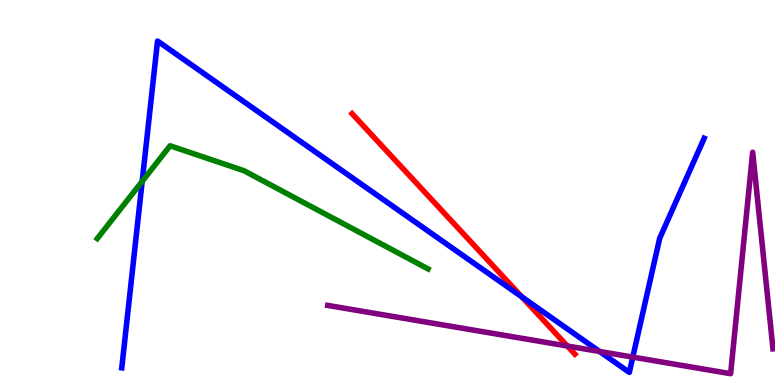[{'lines': ['blue', 'red'], 'intersections': [{'x': 6.73, 'y': 2.29}]}, {'lines': ['green', 'red'], 'intersections': []}, {'lines': ['purple', 'red'], 'intersections': [{'x': 7.32, 'y': 1.01}]}, {'lines': ['blue', 'green'], 'intersections': [{'x': 1.83, 'y': 5.29}]}, {'lines': ['blue', 'purple'], 'intersections': [{'x': 7.74, 'y': 0.871}, {'x': 8.17, 'y': 0.724}]}, {'lines': ['green', 'purple'], 'intersections': []}]